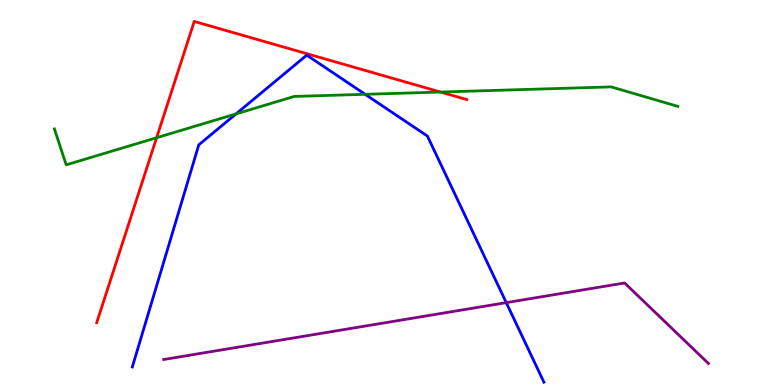[{'lines': ['blue', 'red'], 'intersections': []}, {'lines': ['green', 'red'], 'intersections': [{'x': 2.02, 'y': 6.42}, {'x': 5.68, 'y': 7.61}]}, {'lines': ['purple', 'red'], 'intersections': []}, {'lines': ['blue', 'green'], 'intersections': [{'x': 3.05, 'y': 7.04}, {'x': 4.71, 'y': 7.55}]}, {'lines': ['blue', 'purple'], 'intersections': [{'x': 6.53, 'y': 2.14}]}, {'lines': ['green', 'purple'], 'intersections': []}]